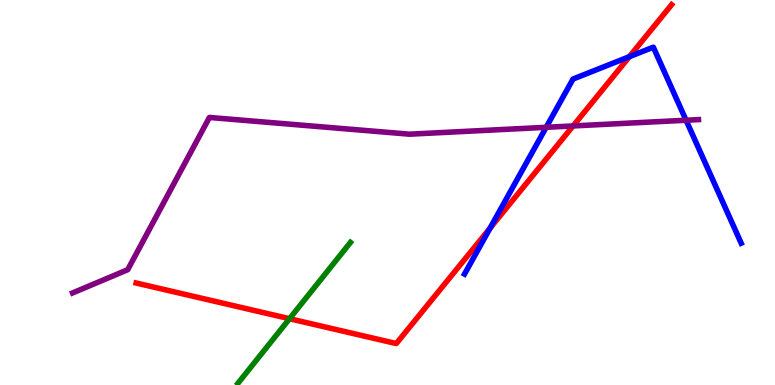[{'lines': ['blue', 'red'], 'intersections': [{'x': 6.32, 'y': 4.07}, {'x': 8.12, 'y': 8.53}]}, {'lines': ['green', 'red'], 'intersections': [{'x': 3.74, 'y': 1.72}]}, {'lines': ['purple', 'red'], 'intersections': [{'x': 7.39, 'y': 6.73}]}, {'lines': ['blue', 'green'], 'intersections': []}, {'lines': ['blue', 'purple'], 'intersections': [{'x': 7.05, 'y': 6.69}, {'x': 8.85, 'y': 6.88}]}, {'lines': ['green', 'purple'], 'intersections': []}]